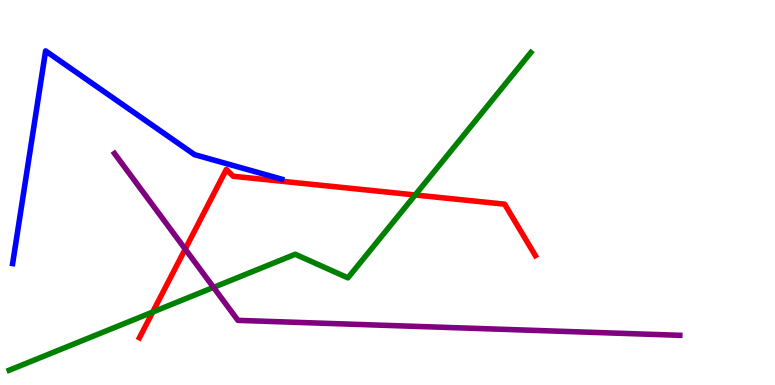[{'lines': ['blue', 'red'], 'intersections': []}, {'lines': ['green', 'red'], 'intersections': [{'x': 1.97, 'y': 1.9}, {'x': 5.36, 'y': 4.94}]}, {'lines': ['purple', 'red'], 'intersections': [{'x': 2.39, 'y': 3.53}]}, {'lines': ['blue', 'green'], 'intersections': []}, {'lines': ['blue', 'purple'], 'intersections': []}, {'lines': ['green', 'purple'], 'intersections': [{'x': 2.76, 'y': 2.54}]}]